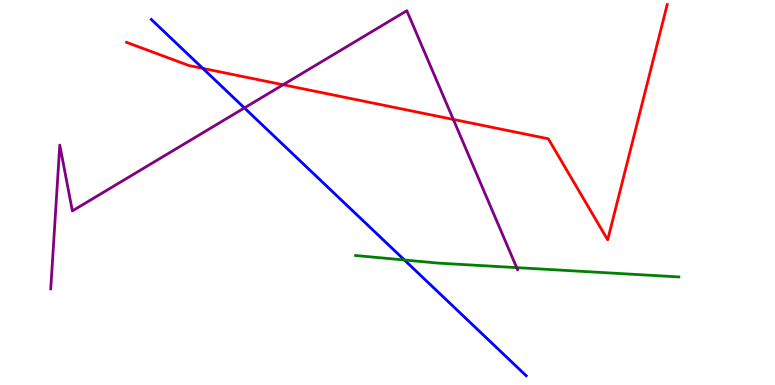[{'lines': ['blue', 'red'], 'intersections': [{'x': 2.62, 'y': 8.22}]}, {'lines': ['green', 'red'], 'intersections': []}, {'lines': ['purple', 'red'], 'intersections': [{'x': 3.65, 'y': 7.8}, {'x': 5.85, 'y': 6.9}]}, {'lines': ['blue', 'green'], 'intersections': [{'x': 5.22, 'y': 3.25}]}, {'lines': ['blue', 'purple'], 'intersections': [{'x': 3.15, 'y': 7.2}]}, {'lines': ['green', 'purple'], 'intersections': [{'x': 6.67, 'y': 3.05}]}]